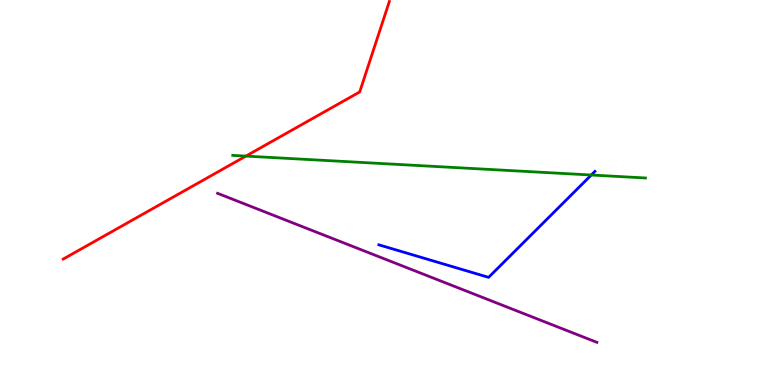[{'lines': ['blue', 'red'], 'intersections': []}, {'lines': ['green', 'red'], 'intersections': [{'x': 3.17, 'y': 5.95}]}, {'lines': ['purple', 'red'], 'intersections': []}, {'lines': ['blue', 'green'], 'intersections': [{'x': 7.63, 'y': 5.45}]}, {'lines': ['blue', 'purple'], 'intersections': []}, {'lines': ['green', 'purple'], 'intersections': []}]